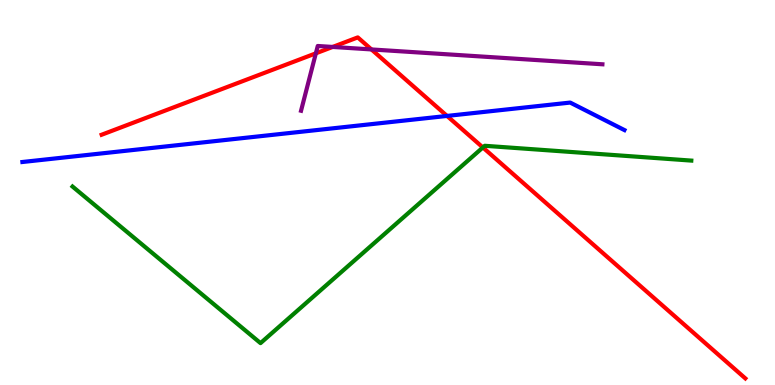[{'lines': ['blue', 'red'], 'intersections': [{'x': 5.77, 'y': 6.99}]}, {'lines': ['green', 'red'], 'intersections': [{'x': 6.23, 'y': 6.17}]}, {'lines': ['purple', 'red'], 'intersections': [{'x': 4.08, 'y': 8.61}, {'x': 4.29, 'y': 8.78}, {'x': 4.79, 'y': 8.72}]}, {'lines': ['blue', 'green'], 'intersections': []}, {'lines': ['blue', 'purple'], 'intersections': []}, {'lines': ['green', 'purple'], 'intersections': []}]